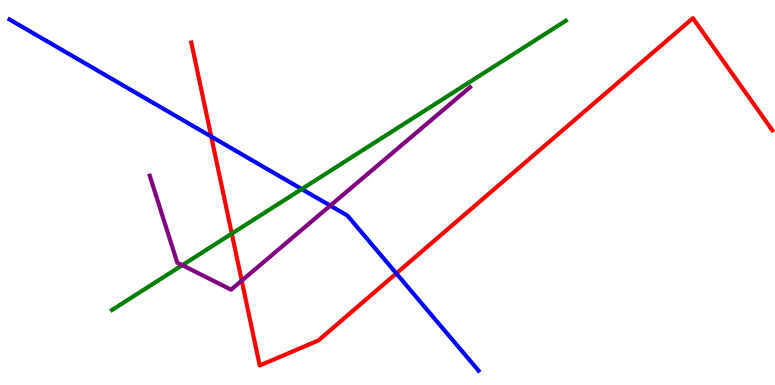[{'lines': ['blue', 'red'], 'intersections': [{'x': 2.73, 'y': 6.45}, {'x': 5.11, 'y': 2.9}]}, {'lines': ['green', 'red'], 'intersections': [{'x': 2.99, 'y': 3.93}]}, {'lines': ['purple', 'red'], 'intersections': [{'x': 3.12, 'y': 2.71}]}, {'lines': ['blue', 'green'], 'intersections': [{'x': 3.89, 'y': 5.09}]}, {'lines': ['blue', 'purple'], 'intersections': [{'x': 4.26, 'y': 4.66}]}, {'lines': ['green', 'purple'], 'intersections': [{'x': 2.35, 'y': 3.11}]}]